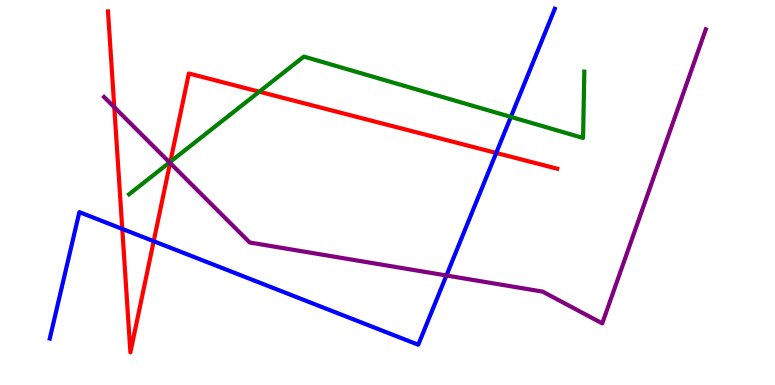[{'lines': ['blue', 'red'], 'intersections': [{'x': 1.58, 'y': 4.05}, {'x': 1.98, 'y': 3.73}, {'x': 6.4, 'y': 6.03}]}, {'lines': ['green', 'red'], 'intersections': [{'x': 2.2, 'y': 5.8}, {'x': 3.35, 'y': 7.62}]}, {'lines': ['purple', 'red'], 'intersections': [{'x': 1.47, 'y': 7.22}, {'x': 2.19, 'y': 5.77}]}, {'lines': ['blue', 'green'], 'intersections': [{'x': 6.59, 'y': 6.96}]}, {'lines': ['blue', 'purple'], 'intersections': [{'x': 5.76, 'y': 2.84}]}, {'lines': ['green', 'purple'], 'intersections': [{'x': 2.19, 'y': 5.78}]}]